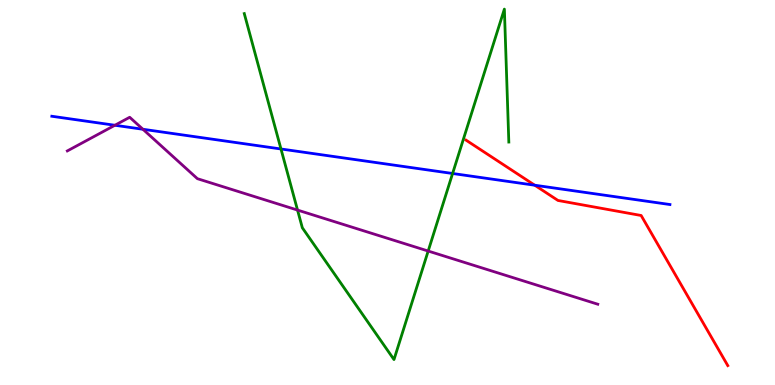[{'lines': ['blue', 'red'], 'intersections': [{'x': 6.9, 'y': 5.19}]}, {'lines': ['green', 'red'], 'intersections': []}, {'lines': ['purple', 'red'], 'intersections': []}, {'lines': ['blue', 'green'], 'intersections': [{'x': 3.63, 'y': 6.13}, {'x': 5.84, 'y': 5.49}]}, {'lines': ['blue', 'purple'], 'intersections': [{'x': 1.48, 'y': 6.75}, {'x': 1.84, 'y': 6.64}]}, {'lines': ['green', 'purple'], 'intersections': [{'x': 3.84, 'y': 4.54}, {'x': 5.52, 'y': 3.48}]}]